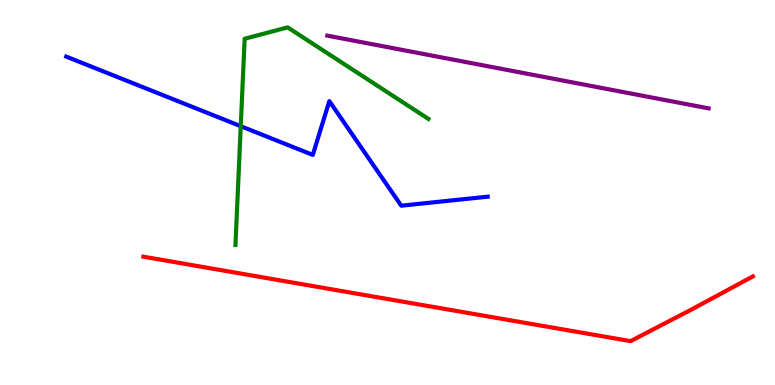[{'lines': ['blue', 'red'], 'intersections': []}, {'lines': ['green', 'red'], 'intersections': []}, {'lines': ['purple', 'red'], 'intersections': []}, {'lines': ['blue', 'green'], 'intersections': [{'x': 3.11, 'y': 6.72}]}, {'lines': ['blue', 'purple'], 'intersections': []}, {'lines': ['green', 'purple'], 'intersections': []}]